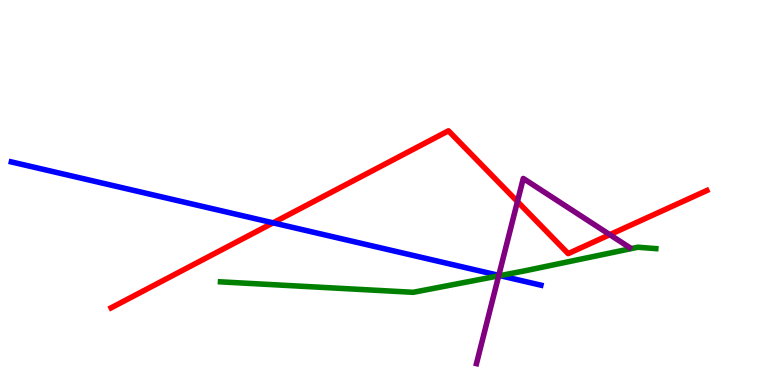[{'lines': ['blue', 'red'], 'intersections': [{'x': 3.52, 'y': 4.21}]}, {'lines': ['green', 'red'], 'intersections': []}, {'lines': ['purple', 'red'], 'intersections': [{'x': 6.68, 'y': 4.76}, {'x': 7.87, 'y': 3.9}]}, {'lines': ['blue', 'green'], 'intersections': [{'x': 6.45, 'y': 2.84}]}, {'lines': ['blue', 'purple'], 'intersections': [{'x': 6.44, 'y': 2.85}]}, {'lines': ['green', 'purple'], 'intersections': [{'x': 6.43, 'y': 2.83}]}]